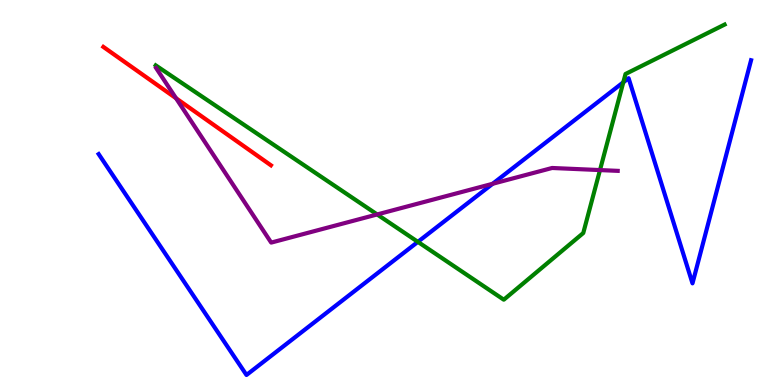[{'lines': ['blue', 'red'], 'intersections': []}, {'lines': ['green', 'red'], 'intersections': []}, {'lines': ['purple', 'red'], 'intersections': [{'x': 2.27, 'y': 7.45}]}, {'lines': ['blue', 'green'], 'intersections': [{'x': 5.39, 'y': 3.72}, {'x': 8.04, 'y': 7.86}]}, {'lines': ['blue', 'purple'], 'intersections': [{'x': 6.36, 'y': 5.23}]}, {'lines': ['green', 'purple'], 'intersections': [{'x': 4.87, 'y': 4.43}, {'x': 7.74, 'y': 5.58}]}]